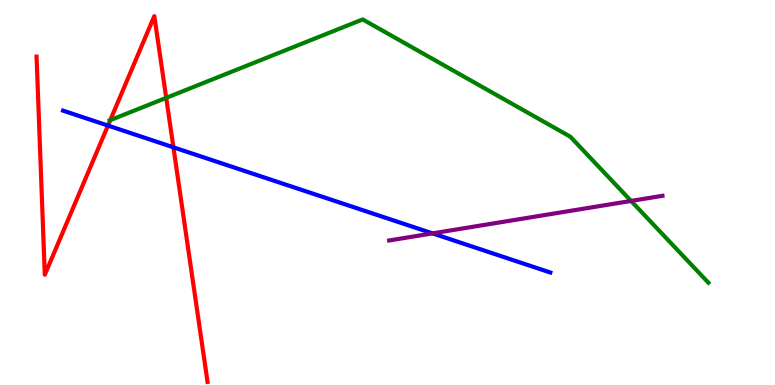[{'lines': ['blue', 'red'], 'intersections': [{'x': 1.39, 'y': 6.74}, {'x': 2.24, 'y': 6.17}]}, {'lines': ['green', 'red'], 'intersections': [{'x': 1.42, 'y': 6.88}, {'x': 2.14, 'y': 7.46}]}, {'lines': ['purple', 'red'], 'intersections': []}, {'lines': ['blue', 'green'], 'intersections': []}, {'lines': ['blue', 'purple'], 'intersections': [{'x': 5.58, 'y': 3.94}]}, {'lines': ['green', 'purple'], 'intersections': [{'x': 8.14, 'y': 4.78}]}]